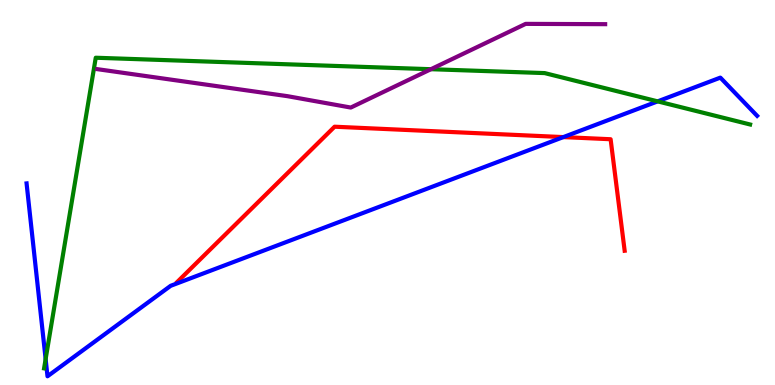[{'lines': ['blue', 'red'], 'intersections': [{'x': 7.27, 'y': 6.44}]}, {'lines': ['green', 'red'], 'intersections': []}, {'lines': ['purple', 'red'], 'intersections': []}, {'lines': ['blue', 'green'], 'intersections': [{'x': 0.589, 'y': 0.673}, {'x': 8.49, 'y': 7.37}]}, {'lines': ['blue', 'purple'], 'intersections': []}, {'lines': ['green', 'purple'], 'intersections': [{'x': 5.56, 'y': 8.2}]}]